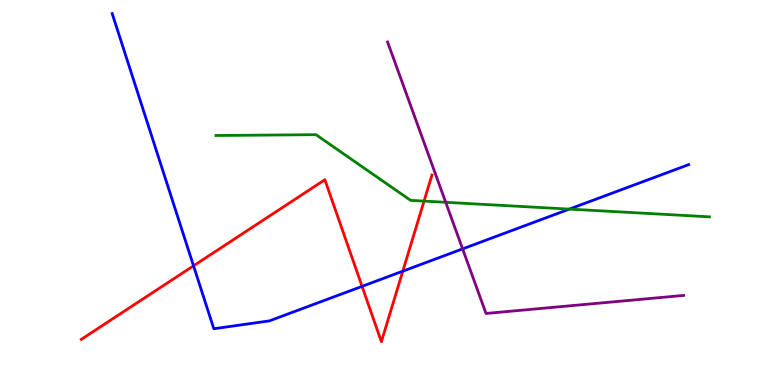[{'lines': ['blue', 'red'], 'intersections': [{'x': 2.5, 'y': 3.1}, {'x': 4.67, 'y': 2.56}, {'x': 5.2, 'y': 2.96}]}, {'lines': ['green', 'red'], 'intersections': [{'x': 5.47, 'y': 4.78}]}, {'lines': ['purple', 'red'], 'intersections': []}, {'lines': ['blue', 'green'], 'intersections': [{'x': 7.35, 'y': 4.57}]}, {'lines': ['blue', 'purple'], 'intersections': [{'x': 5.97, 'y': 3.54}]}, {'lines': ['green', 'purple'], 'intersections': [{'x': 5.75, 'y': 4.75}]}]